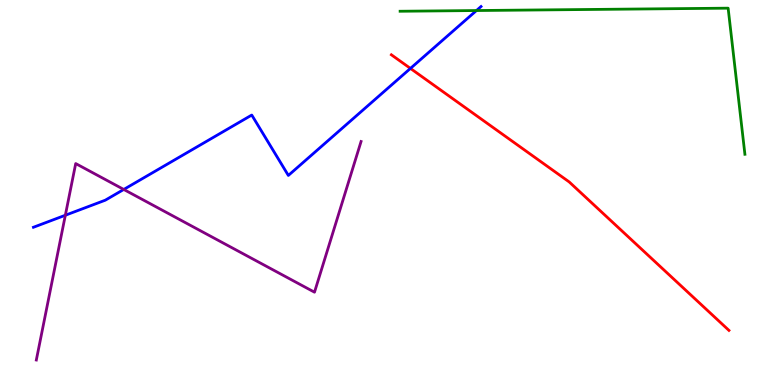[{'lines': ['blue', 'red'], 'intersections': [{'x': 5.3, 'y': 8.22}]}, {'lines': ['green', 'red'], 'intersections': []}, {'lines': ['purple', 'red'], 'intersections': []}, {'lines': ['blue', 'green'], 'intersections': [{'x': 6.15, 'y': 9.73}]}, {'lines': ['blue', 'purple'], 'intersections': [{'x': 0.843, 'y': 4.41}, {'x': 1.6, 'y': 5.08}]}, {'lines': ['green', 'purple'], 'intersections': []}]